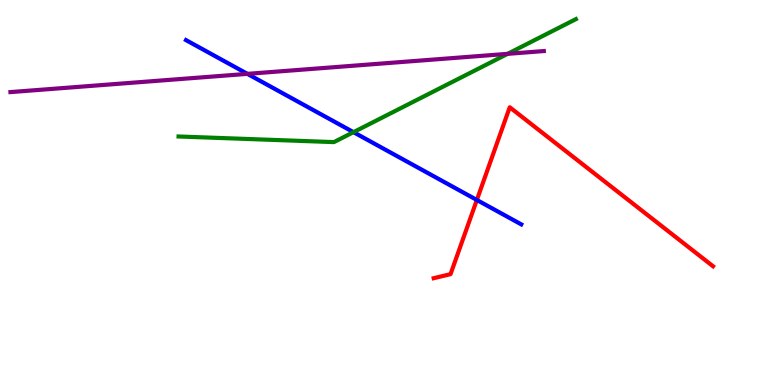[{'lines': ['blue', 'red'], 'intersections': [{'x': 6.15, 'y': 4.81}]}, {'lines': ['green', 'red'], 'intersections': []}, {'lines': ['purple', 'red'], 'intersections': []}, {'lines': ['blue', 'green'], 'intersections': [{'x': 4.56, 'y': 6.57}]}, {'lines': ['blue', 'purple'], 'intersections': [{'x': 3.19, 'y': 8.08}]}, {'lines': ['green', 'purple'], 'intersections': [{'x': 6.55, 'y': 8.6}]}]